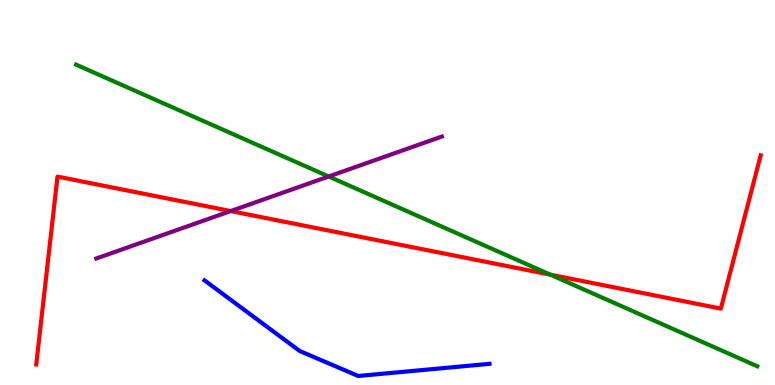[{'lines': ['blue', 'red'], 'intersections': []}, {'lines': ['green', 'red'], 'intersections': [{'x': 7.1, 'y': 2.87}]}, {'lines': ['purple', 'red'], 'intersections': [{'x': 2.98, 'y': 4.52}]}, {'lines': ['blue', 'green'], 'intersections': []}, {'lines': ['blue', 'purple'], 'intersections': []}, {'lines': ['green', 'purple'], 'intersections': [{'x': 4.24, 'y': 5.42}]}]